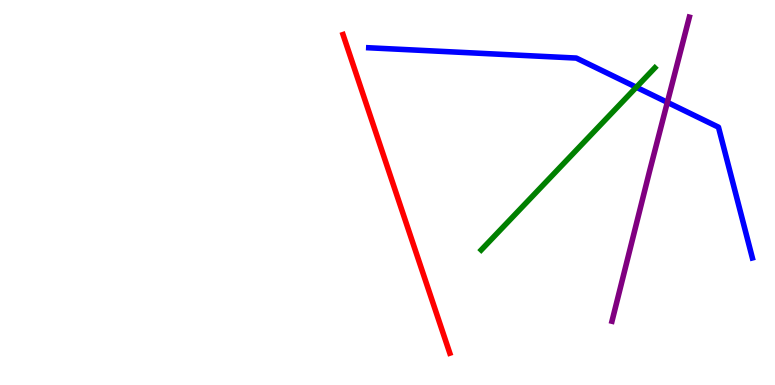[{'lines': ['blue', 'red'], 'intersections': []}, {'lines': ['green', 'red'], 'intersections': []}, {'lines': ['purple', 'red'], 'intersections': []}, {'lines': ['blue', 'green'], 'intersections': [{'x': 8.21, 'y': 7.73}]}, {'lines': ['blue', 'purple'], 'intersections': [{'x': 8.61, 'y': 7.34}]}, {'lines': ['green', 'purple'], 'intersections': []}]